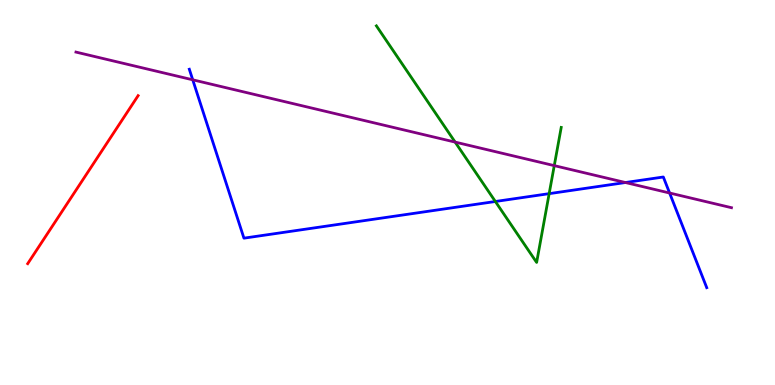[{'lines': ['blue', 'red'], 'intersections': []}, {'lines': ['green', 'red'], 'intersections': []}, {'lines': ['purple', 'red'], 'intersections': []}, {'lines': ['blue', 'green'], 'intersections': [{'x': 6.39, 'y': 4.77}, {'x': 7.09, 'y': 4.97}]}, {'lines': ['blue', 'purple'], 'intersections': [{'x': 2.49, 'y': 7.93}, {'x': 8.07, 'y': 5.26}, {'x': 8.64, 'y': 4.99}]}, {'lines': ['green', 'purple'], 'intersections': [{'x': 5.87, 'y': 6.31}, {'x': 7.15, 'y': 5.7}]}]